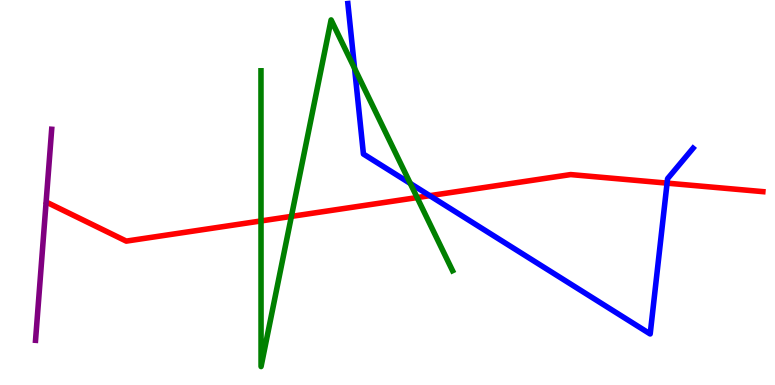[{'lines': ['blue', 'red'], 'intersections': [{'x': 5.55, 'y': 4.92}, {'x': 8.61, 'y': 5.24}]}, {'lines': ['green', 'red'], 'intersections': [{'x': 3.37, 'y': 4.26}, {'x': 3.76, 'y': 4.38}, {'x': 5.38, 'y': 4.87}]}, {'lines': ['purple', 'red'], 'intersections': []}, {'lines': ['blue', 'green'], 'intersections': [{'x': 4.58, 'y': 8.22}, {'x': 5.29, 'y': 5.24}]}, {'lines': ['blue', 'purple'], 'intersections': []}, {'lines': ['green', 'purple'], 'intersections': []}]